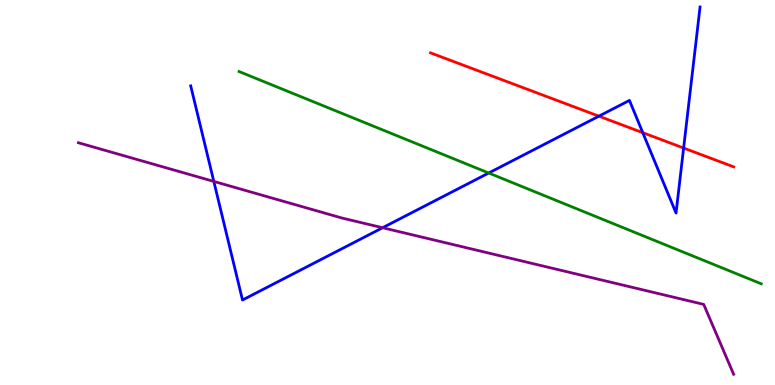[{'lines': ['blue', 'red'], 'intersections': [{'x': 7.73, 'y': 6.98}, {'x': 8.29, 'y': 6.55}, {'x': 8.82, 'y': 6.15}]}, {'lines': ['green', 'red'], 'intersections': []}, {'lines': ['purple', 'red'], 'intersections': []}, {'lines': ['blue', 'green'], 'intersections': [{'x': 6.31, 'y': 5.51}]}, {'lines': ['blue', 'purple'], 'intersections': [{'x': 2.76, 'y': 5.29}, {'x': 4.94, 'y': 4.08}]}, {'lines': ['green', 'purple'], 'intersections': []}]